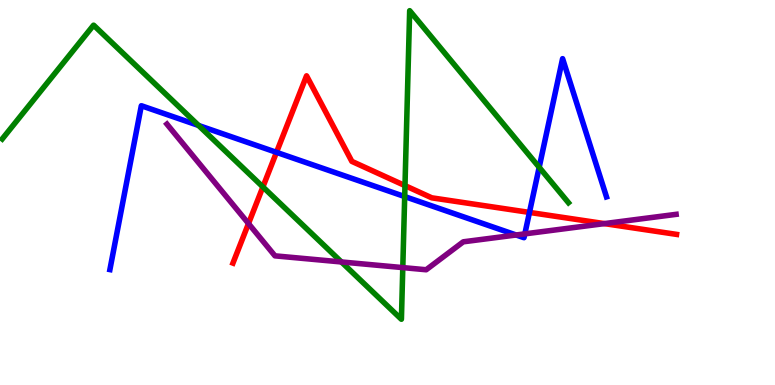[{'lines': ['blue', 'red'], 'intersections': [{'x': 3.57, 'y': 6.04}, {'x': 6.83, 'y': 4.48}]}, {'lines': ['green', 'red'], 'intersections': [{'x': 3.39, 'y': 5.14}, {'x': 5.23, 'y': 5.18}]}, {'lines': ['purple', 'red'], 'intersections': [{'x': 3.21, 'y': 4.19}, {'x': 7.8, 'y': 4.19}]}, {'lines': ['blue', 'green'], 'intersections': [{'x': 2.56, 'y': 6.74}, {'x': 5.22, 'y': 4.89}, {'x': 6.96, 'y': 5.65}]}, {'lines': ['blue', 'purple'], 'intersections': [{'x': 6.66, 'y': 3.9}, {'x': 6.77, 'y': 3.93}]}, {'lines': ['green', 'purple'], 'intersections': [{'x': 4.41, 'y': 3.2}, {'x': 5.2, 'y': 3.05}]}]